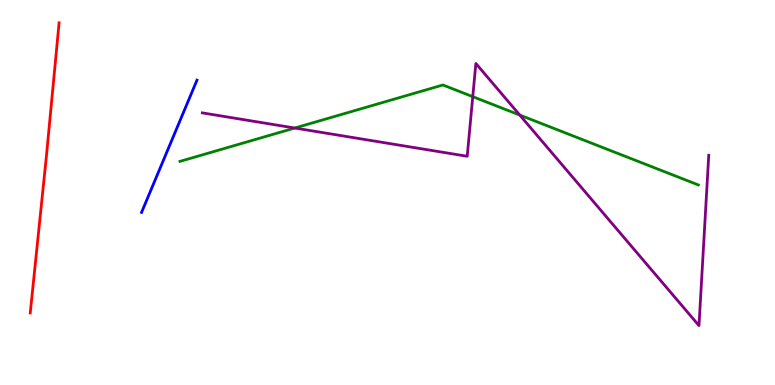[{'lines': ['blue', 'red'], 'intersections': []}, {'lines': ['green', 'red'], 'intersections': []}, {'lines': ['purple', 'red'], 'intersections': []}, {'lines': ['blue', 'green'], 'intersections': []}, {'lines': ['blue', 'purple'], 'intersections': []}, {'lines': ['green', 'purple'], 'intersections': [{'x': 3.8, 'y': 6.67}, {'x': 6.1, 'y': 7.49}, {'x': 6.71, 'y': 7.01}]}]